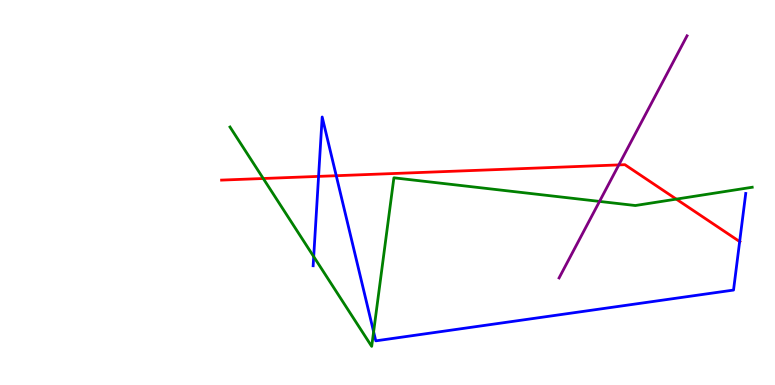[{'lines': ['blue', 'red'], 'intersections': [{'x': 4.11, 'y': 5.42}, {'x': 4.34, 'y': 5.44}, {'x': 9.54, 'y': 3.73}]}, {'lines': ['green', 'red'], 'intersections': [{'x': 3.4, 'y': 5.36}, {'x': 8.73, 'y': 4.83}]}, {'lines': ['purple', 'red'], 'intersections': [{'x': 7.98, 'y': 5.72}]}, {'lines': ['blue', 'green'], 'intersections': [{'x': 4.05, 'y': 3.33}, {'x': 4.82, 'y': 1.38}]}, {'lines': ['blue', 'purple'], 'intersections': []}, {'lines': ['green', 'purple'], 'intersections': [{'x': 7.74, 'y': 4.77}]}]